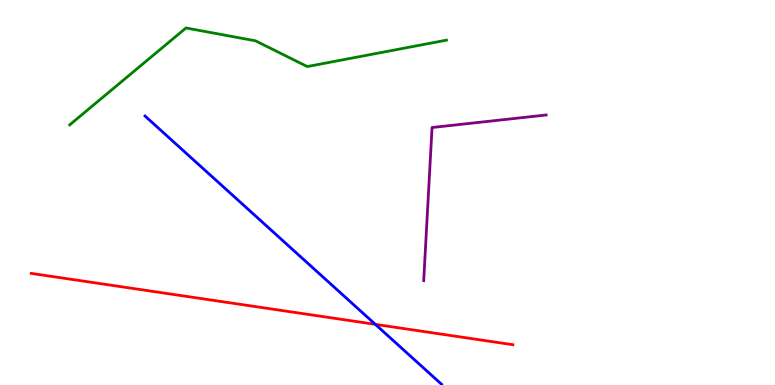[{'lines': ['blue', 'red'], 'intersections': [{'x': 4.84, 'y': 1.58}]}, {'lines': ['green', 'red'], 'intersections': []}, {'lines': ['purple', 'red'], 'intersections': []}, {'lines': ['blue', 'green'], 'intersections': []}, {'lines': ['blue', 'purple'], 'intersections': []}, {'lines': ['green', 'purple'], 'intersections': []}]